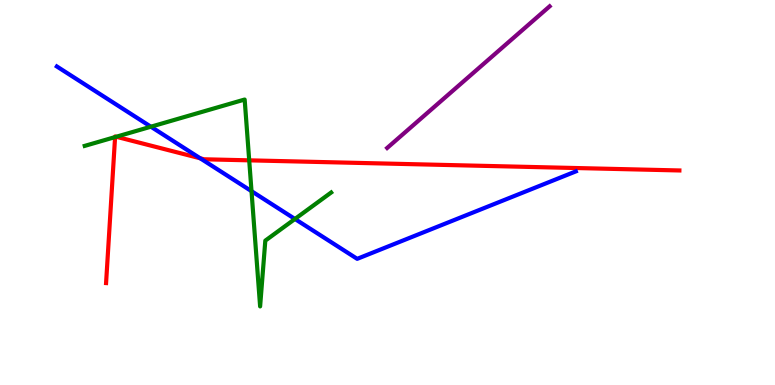[{'lines': ['blue', 'red'], 'intersections': [{'x': 2.58, 'y': 5.89}]}, {'lines': ['green', 'red'], 'intersections': [{'x': 1.48, 'y': 6.44}, {'x': 1.5, 'y': 6.45}, {'x': 3.22, 'y': 5.84}]}, {'lines': ['purple', 'red'], 'intersections': []}, {'lines': ['blue', 'green'], 'intersections': [{'x': 1.95, 'y': 6.71}, {'x': 3.25, 'y': 5.04}, {'x': 3.81, 'y': 4.31}]}, {'lines': ['blue', 'purple'], 'intersections': []}, {'lines': ['green', 'purple'], 'intersections': []}]